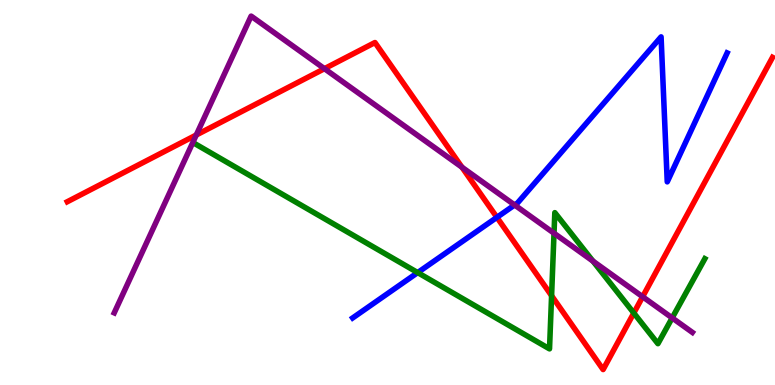[{'lines': ['blue', 'red'], 'intersections': [{'x': 6.41, 'y': 4.35}]}, {'lines': ['green', 'red'], 'intersections': [{'x': 7.12, 'y': 2.32}, {'x': 8.18, 'y': 1.87}]}, {'lines': ['purple', 'red'], 'intersections': [{'x': 2.53, 'y': 6.49}, {'x': 4.19, 'y': 8.22}, {'x': 5.96, 'y': 5.66}, {'x': 8.29, 'y': 2.29}]}, {'lines': ['blue', 'green'], 'intersections': [{'x': 5.39, 'y': 2.92}]}, {'lines': ['blue', 'purple'], 'intersections': [{'x': 6.64, 'y': 4.68}]}, {'lines': ['green', 'purple'], 'intersections': [{'x': 7.15, 'y': 3.94}, {'x': 7.65, 'y': 3.22}, {'x': 8.67, 'y': 1.74}]}]